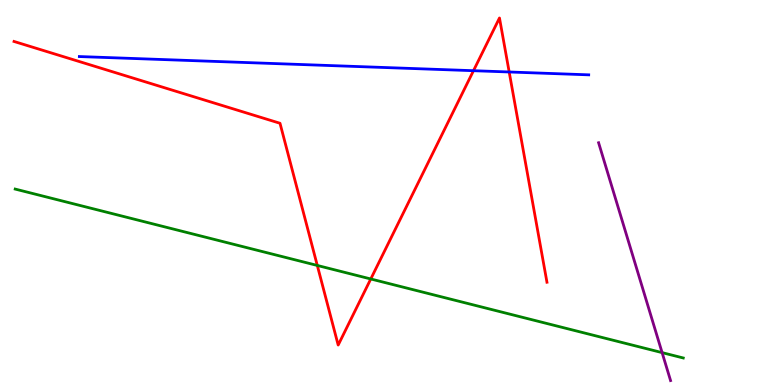[{'lines': ['blue', 'red'], 'intersections': [{'x': 6.11, 'y': 8.16}, {'x': 6.57, 'y': 8.13}]}, {'lines': ['green', 'red'], 'intersections': [{'x': 4.09, 'y': 3.11}, {'x': 4.78, 'y': 2.75}]}, {'lines': ['purple', 'red'], 'intersections': []}, {'lines': ['blue', 'green'], 'intersections': []}, {'lines': ['blue', 'purple'], 'intersections': []}, {'lines': ['green', 'purple'], 'intersections': [{'x': 8.54, 'y': 0.841}]}]